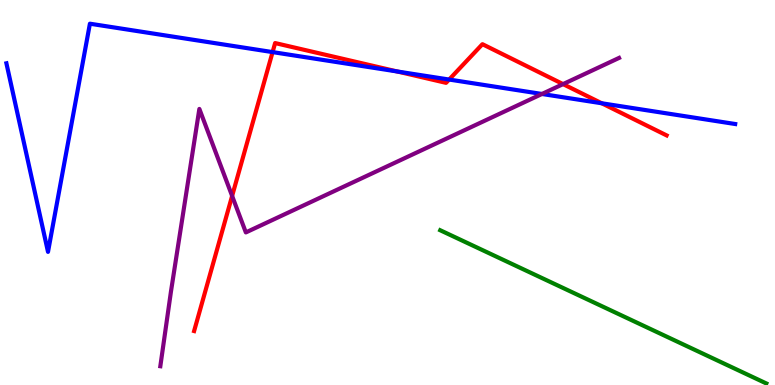[{'lines': ['blue', 'red'], 'intersections': [{'x': 3.52, 'y': 8.65}, {'x': 5.13, 'y': 8.14}, {'x': 5.8, 'y': 7.93}, {'x': 7.76, 'y': 7.32}]}, {'lines': ['green', 'red'], 'intersections': []}, {'lines': ['purple', 'red'], 'intersections': [{'x': 3.0, 'y': 4.91}, {'x': 7.27, 'y': 7.82}]}, {'lines': ['blue', 'green'], 'intersections': []}, {'lines': ['blue', 'purple'], 'intersections': [{'x': 6.99, 'y': 7.56}]}, {'lines': ['green', 'purple'], 'intersections': []}]